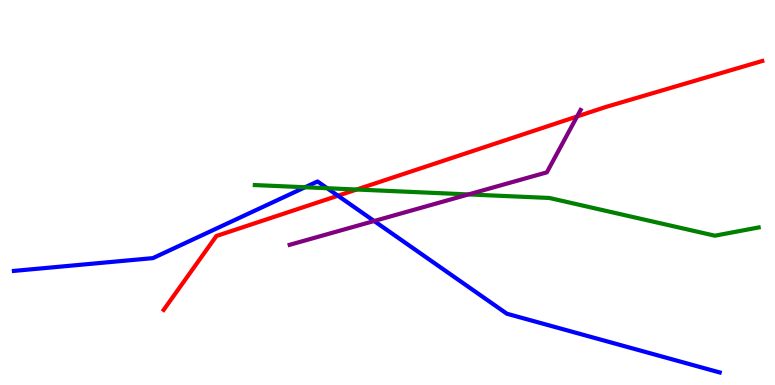[{'lines': ['blue', 'red'], 'intersections': [{'x': 4.36, 'y': 4.92}]}, {'lines': ['green', 'red'], 'intersections': [{'x': 4.6, 'y': 5.08}]}, {'lines': ['purple', 'red'], 'intersections': [{'x': 7.45, 'y': 6.97}]}, {'lines': ['blue', 'green'], 'intersections': [{'x': 3.94, 'y': 5.14}, {'x': 4.22, 'y': 5.11}]}, {'lines': ['blue', 'purple'], 'intersections': [{'x': 4.83, 'y': 4.26}]}, {'lines': ['green', 'purple'], 'intersections': [{'x': 6.05, 'y': 4.95}]}]